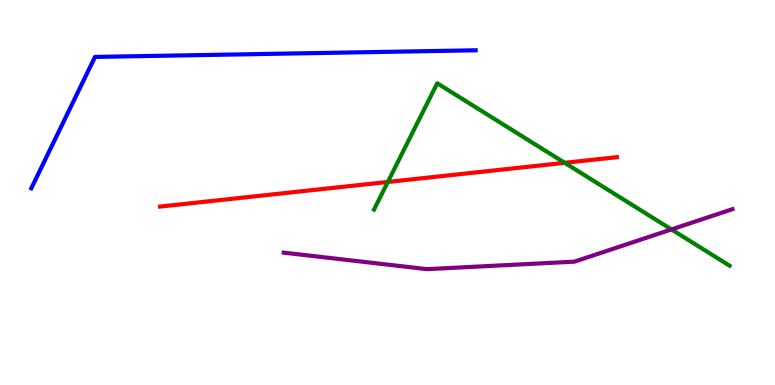[{'lines': ['blue', 'red'], 'intersections': []}, {'lines': ['green', 'red'], 'intersections': [{'x': 5.0, 'y': 5.27}, {'x': 7.29, 'y': 5.77}]}, {'lines': ['purple', 'red'], 'intersections': []}, {'lines': ['blue', 'green'], 'intersections': []}, {'lines': ['blue', 'purple'], 'intersections': []}, {'lines': ['green', 'purple'], 'intersections': [{'x': 8.66, 'y': 4.04}]}]